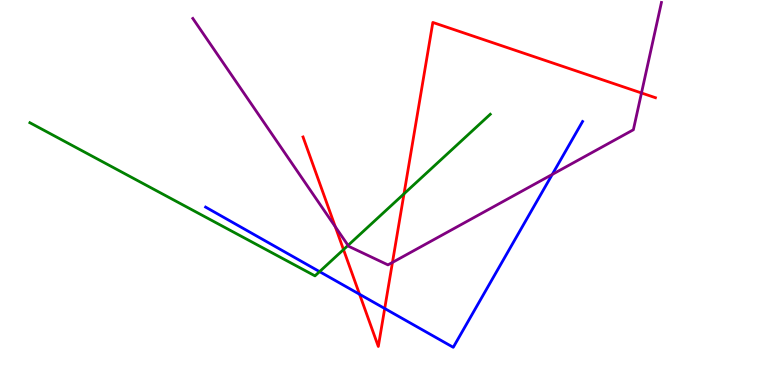[{'lines': ['blue', 'red'], 'intersections': [{'x': 4.64, 'y': 2.36}, {'x': 4.96, 'y': 1.99}]}, {'lines': ['green', 'red'], 'intersections': [{'x': 4.43, 'y': 3.52}, {'x': 5.21, 'y': 4.97}]}, {'lines': ['purple', 'red'], 'intersections': [{'x': 4.33, 'y': 4.11}, {'x': 5.06, 'y': 3.18}, {'x': 8.28, 'y': 7.58}]}, {'lines': ['blue', 'green'], 'intersections': [{'x': 4.12, 'y': 2.94}]}, {'lines': ['blue', 'purple'], 'intersections': [{'x': 7.13, 'y': 5.47}]}, {'lines': ['green', 'purple'], 'intersections': [{'x': 4.49, 'y': 3.63}]}]